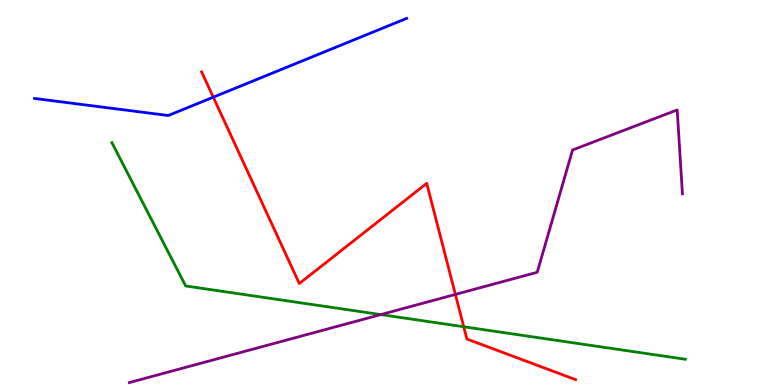[{'lines': ['blue', 'red'], 'intersections': [{'x': 2.75, 'y': 7.48}]}, {'lines': ['green', 'red'], 'intersections': [{'x': 5.98, 'y': 1.51}]}, {'lines': ['purple', 'red'], 'intersections': [{'x': 5.88, 'y': 2.35}]}, {'lines': ['blue', 'green'], 'intersections': []}, {'lines': ['blue', 'purple'], 'intersections': []}, {'lines': ['green', 'purple'], 'intersections': [{'x': 4.91, 'y': 1.83}]}]